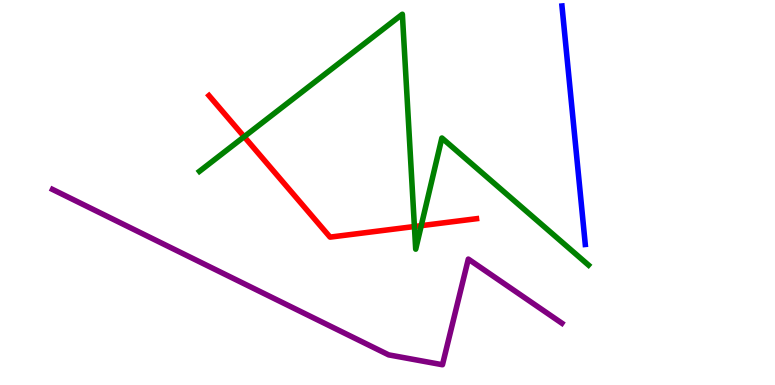[{'lines': ['blue', 'red'], 'intersections': []}, {'lines': ['green', 'red'], 'intersections': [{'x': 3.15, 'y': 6.45}, {'x': 5.35, 'y': 4.12}, {'x': 5.44, 'y': 4.14}]}, {'lines': ['purple', 'red'], 'intersections': []}, {'lines': ['blue', 'green'], 'intersections': []}, {'lines': ['blue', 'purple'], 'intersections': []}, {'lines': ['green', 'purple'], 'intersections': []}]